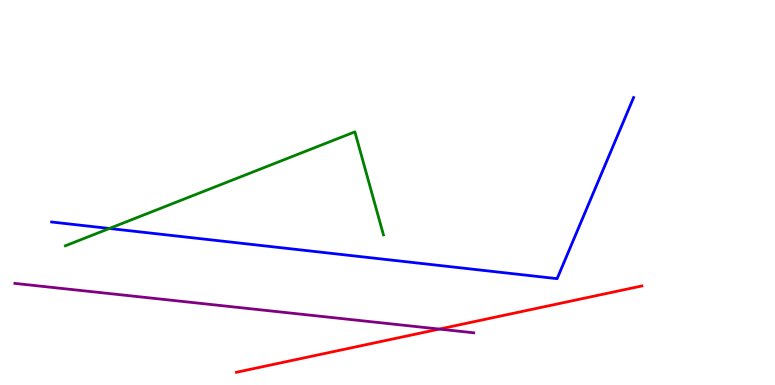[{'lines': ['blue', 'red'], 'intersections': []}, {'lines': ['green', 'red'], 'intersections': []}, {'lines': ['purple', 'red'], 'intersections': [{'x': 5.67, 'y': 1.45}]}, {'lines': ['blue', 'green'], 'intersections': [{'x': 1.41, 'y': 4.07}]}, {'lines': ['blue', 'purple'], 'intersections': []}, {'lines': ['green', 'purple'], 'intersections': []}]